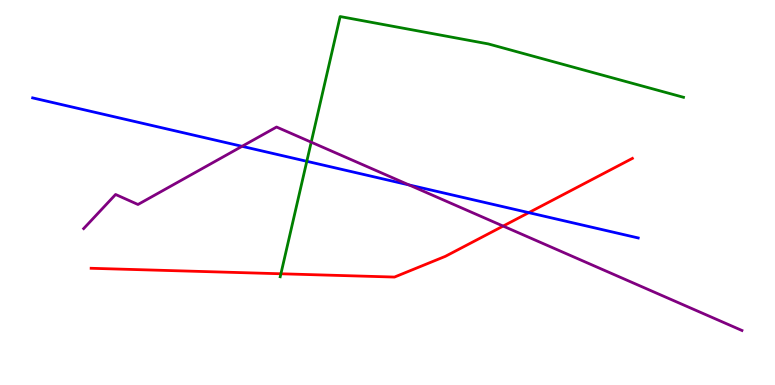[{'lines': ['blue', 'red'], 'intersections': [{'x': 6.82, 'y': 4.48}]}, {'lines': ['green', 'red'], 'intersections': [{'x': 3.62, 'y': 2.89}]}, {'lines': ['purple', 'red'], 'intersections': [{'x': 6.49, 'y': 4.13}]}, {'lines': ['blue', 'green'], 'intersections': [{'x': 3.96, 'y': 5.81}]}, {'lines': ['blue', 'purple'], 'intersections': [{'x': 3.12, 'y': 6.2}, {'x': 5.28, 'y': 5.2}]}, {'lines': ['green', 'purple'], 'intersections': [{'x': 4.02, 'y': 6.31}]}]